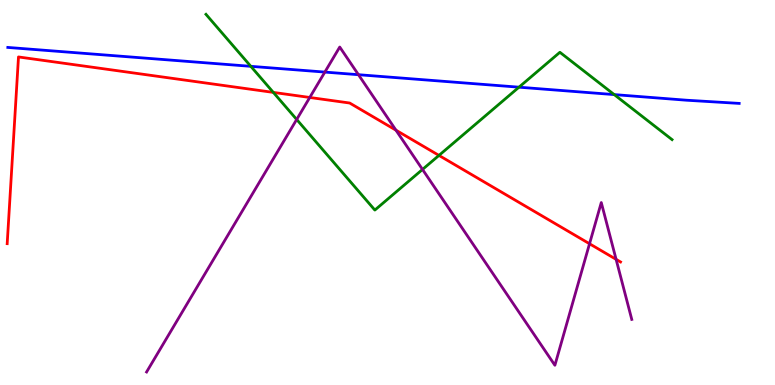[{'lines': ['blue', 'red'], 'intersections': []}, {'lines': ['green', 'red'], 'intersections': [{'x': 3.53, 'y': 7.6}, {'x': 5.66, 'y': 5.96}]}, {'lines': ['purple', 'red'], 'intersections': [{'x': 4.0, 'y': 7.47}, {'x': 5.11, 'y': 6.62}, {'x': 7.61, 'y': 3.67}, {'x': 7.95, 'y': 3.26}]}, {'lines': ['blue', 'green'], 'intersections': [{'x': 3.24, 'y': 8.28}, {'x': 6.7, 'y': 7.74}, {'x': 7.93, 'y': 7.54}]}, {'lines': ['blue', 'purple'], 'intersections': [{'x': 4.19, 'y': 8.13}, {'x': 4.63, 'y': 8.06}]}, {'lines': ['green', 'purple'], 'intersections': [{'x': 3.83, 'y': 6.9}, {'x': 5.45, 'y': 5.6}]}]